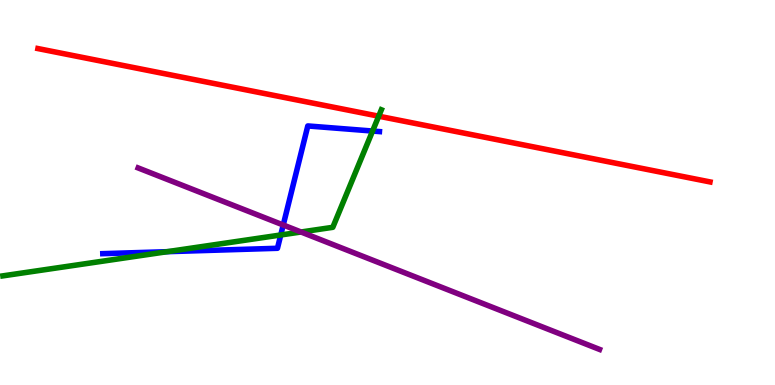[{'lines': ['blue', 'red'], 'intersections': []}, {'lines': ['green', 'red'], 'intersections': [{'x': 4.89, 'y': 6.98}]}, {'lines': ['purple', 'red'], 'intersections': []}, {'lines': ['blue', 'green'], 'intersections': [{'x': 2.16, 'y': 3.46}, {'x': 3.62, 'y': 3.9}, {'x': 4.81, 'y': 6.6}]}, {'lines': ['blue', 'purple'], 'intersections': [{'x': 3.65, 'y': 4.16}]}, {'lines': ['green', 'purple'], 'intersections': [{'x': 3.88, 'y': 3.97}]}]